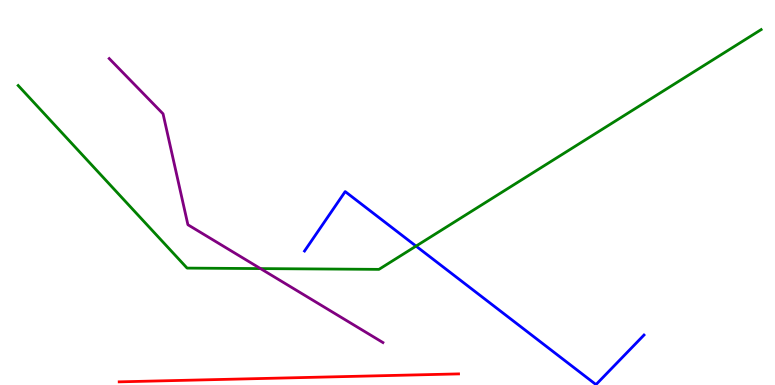[{'lines': ['blue', 'red'], 'intersections': []}, {'lines': ['green', 'red'], 'intersections': []}, {'lines': ['purple', 'red'], 'intersections': []}, {'lines': ['blue', 'green'], 'intersections': [{'x': 5.37, 'y': 3.61}]}, {'lines': ['blue', 'purple'], 'intersections': []}, {'lines': ['green', 'purple'], 'intersections': [{'x': 3.36, 'y': 3.02}]}]